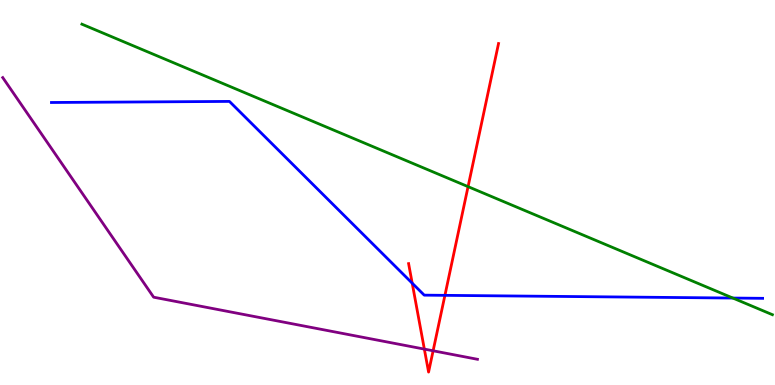[{'lines': ['blue', 'red'], 'intersections': [{'x': 5.32, 'y': 2.64}, {'x': 5.74, 'y': 2.33}]}, {'lines': ['green', 'red'], 'intersections': [{'x': 6.04, 'y': 5.15}]}, {'lines': ['purple', 'red'], 'intersections': [{'x': 5.48, 'y': 0.932}, {'x': 5.59, 'y': 0.889}]}, {'lines': ['blue', 'green'], 'intersections': [{'x': 9.46, 'y': 2.26}]}, {'lines': ['blue', 'purple'], 'intersections': []}, {'lines': ['green', 'purple'], 'intersections': []}]